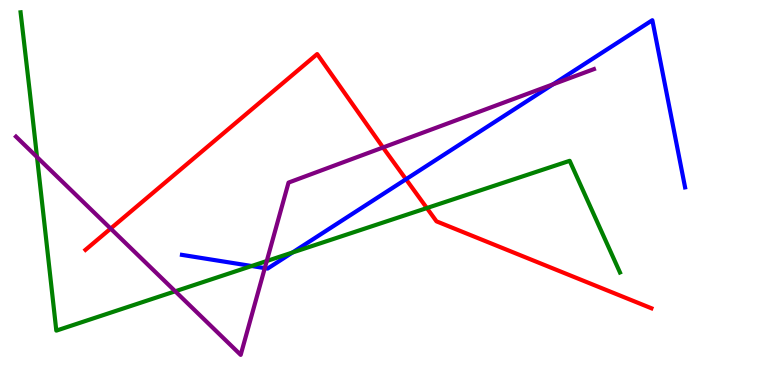[{'lines': ['blue', 'red'], 'intersections': [{'x': 5.24, 'y': 5.34}]}, {'lines': ['green', 'red'], 'intersections': [{'x': 5.51, 'y': 4.6}]}, {'lines': ['purple', 'red'], 'intersections': [{'x': 1.43, 'y': 4.06}, {'x': 4.94, 'y': 6.17}]}, {'lines': ['blue', 'green'], 'intersections': [{'x': 3.25, 'y': 3.09}, {'x': 3.77, 'y': 3.44}]}, {'lines': ['blue', 'purple'], 'intersections': [{'x': 3.42, 'y': 3.04}, {'x': 7.14, 'y': 7.81}]}, {'lines': ['green', 'purple'], 'intersections': [{'x': 0.478, 'y': 5.92}, {'x': 2.26, 'y': 2.43}, {'x': 3.44, 'y': 3.22}]}]